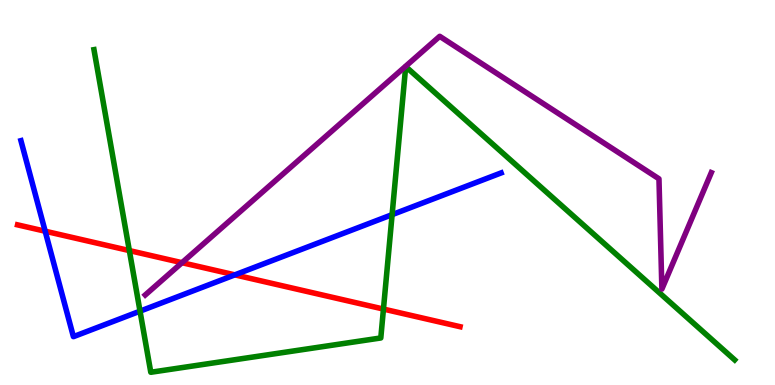[{'lines': ['blue', 'red'], 'intersections': [{'x': 0.583, 'y': 3.99}, {'x': 3.03, 'y': 2.86}]}, {'lines': ['green', 'red'], 'intersections': [{'x': 1.67, 'y': 3.49}, {'x': 4.95, 'y': 1.97}]}, {'lines': ['purple', 'red'], 'intersections': [{'x': 2.35, 'y': 3.18}]}, {'lines': ['blue', 'green'], 'intersections': [{'x': 1.81, 'y': 1.92}, {'x': 5.06, 'y': 4.42}]}, {'lines': ['blue', 'purple'], 'intersections': []}, {'lines': ['green', 'purple'], 'intersections': []}]